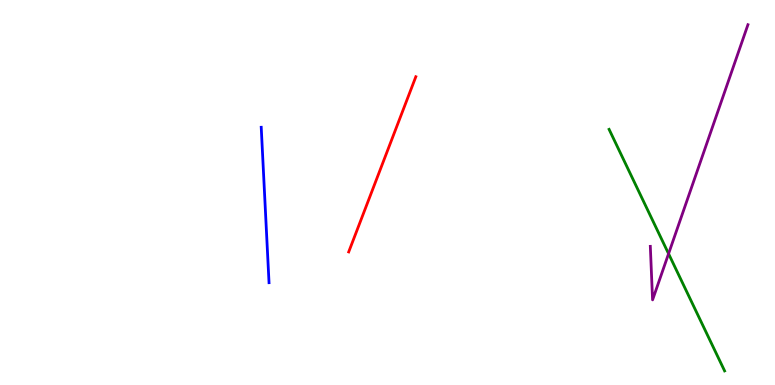[{'lines': ['blue', 'red'], 'intersections': []}, {'lines': ['green', 'red'], 'intersections': []}, {'lines': ['purple', 'red'], 'intersections': []}, {'lines': ['blue', 'green'], 'intersections': []}, {'lines': ['blue', 'purple'], 'intersections': []}, {'lines': ['green', 'purple'], 'intersections': [{'x': 8.63, 'y': 3.41}]}]